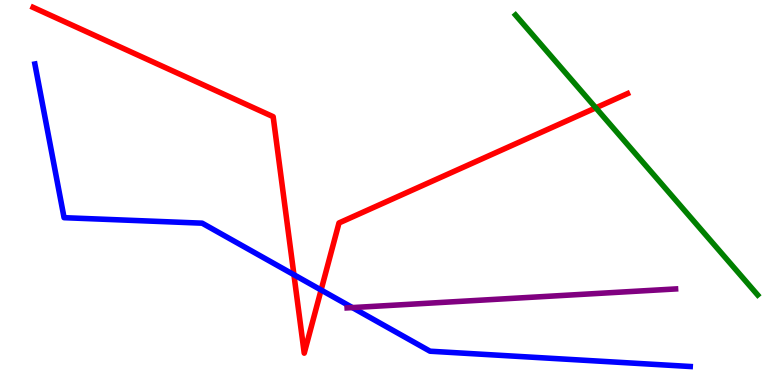[{'lines': ['blue', 'red'], 'intersections': [{'x': 3.79, 'y': 2.86}, {'x': 4.14, 'y': 2.47}]}, {'lines': ['green', 'red'], 'intersections': [{'x': 7.69, 'y': 7.2}]}, {'lines': ['purple', 'red'], 'intersections': []}, {'lines': ['blue', 'green'], 'intersections': []}, {'lines': ['blue', 'purple'], 'intersections': [{'x': 4.55, 'y': 2.01}]}, {'lines': ['green', 'purple'], 'intersections': []}]